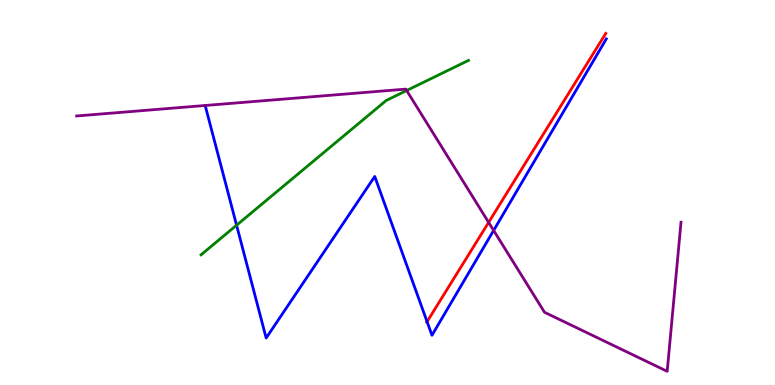[{'lines': ['blue', 'red'], 'intersections': [{'x': 5.51, 'y': 1.64}]}, {'lines': ['green', 'red'], 'intersections': []}, {'lines': ['purple', 'red'], 'intersections': [{'x': 6.3, 'y': 4.22}]}, {'lines': ['blue', 'green'], 'intersections': [{'x': 3.05, 'y': 4.15}]}, {'lines': ['blue', 'purple'], 'intersections': [{'x': 6.37, 'y': 4.01}]}, {'lines': ['green', 'purple'], 'intersections': [{'x': 5.25, 'y': 7.65}]}]